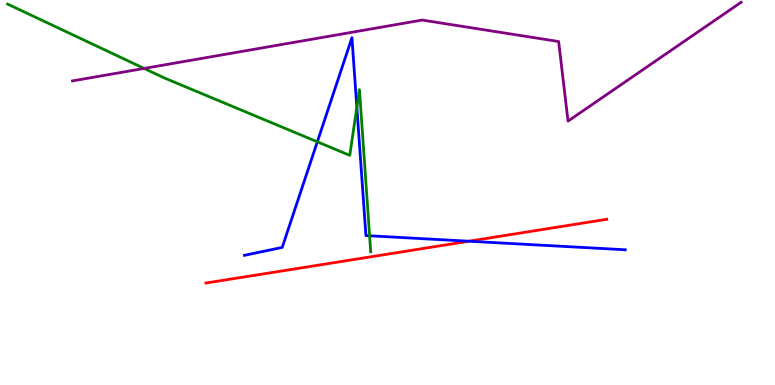[{'lines': ['blue', 'red'], 'intersections': [{'x': 6.05, 'y': 3.73}]}, {'lines': ['green', 'red'], 'intersections': []}, {'lines': ['purple', 'red'], 'intersections': []}, {'lines': ['blue', 'green'], 'intersections': [{'x': 4.09, 'y': 6.32}, {'x': 4.6, 'y': 7.21}, {'x': 4.77, 'y': 3.88}]}, {'lines': ['blue', 'purple'], 'intersections': []}, {'lines': ['green', 'purple'], 'intersections': [{'x': 1.86, 'y': 8.22}]}]